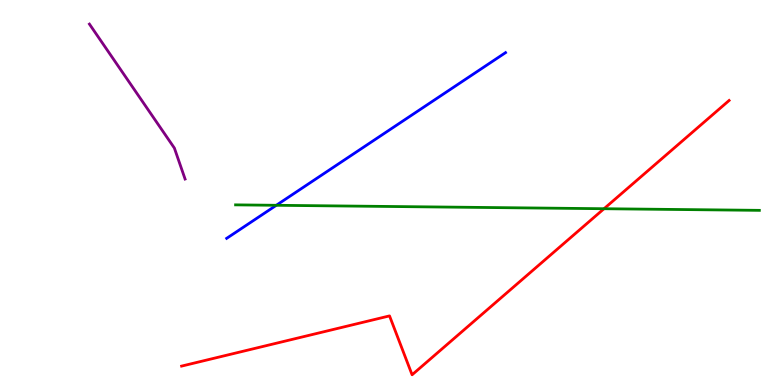[{'lines': ['blue', 'red'], 'intersections': []}, {'lines': ['green', 'red'], 'intersections': [{'x': 7.79, 'y': 4.58}]}, {'lines': ['purple', 'red'], 'intersections': []}, {'lines': ['blue', 'green'], 'intersections': [{'x': 3.57, 'y': 4.67}]}, {'lines': ['blue', 'purple'], 'intersections': []}, {'lines': ['green', 'purple'], 'intersections': []}]